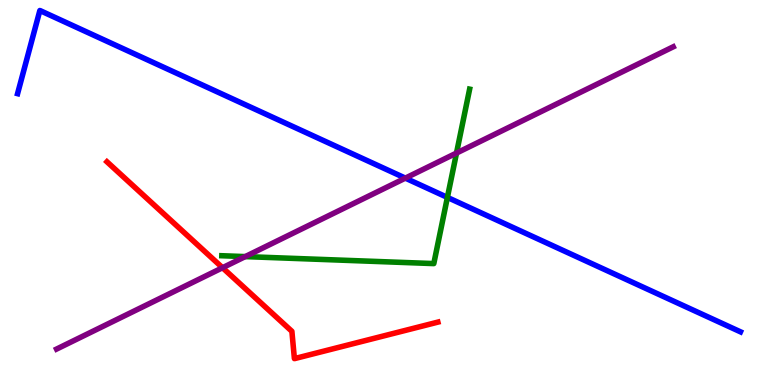[{'lines': ['blue', 'red'], 'intersections': []}, {'lines': ['green', 'red'], 'intersections': []}, {'lines': ['purple', 'red'], 'intersections': [{'x': 2.87, 'y': 3.05}]}, {'lines': ['blue', 'green'], 'intersections': [{'x': 5.77, 'y': 4.87}]}, {'lines': ['blue', 'purple'], 'intersections': [{'x': 5.23, 'y': 5.37}]}, {'lines': ['green', 'purple'], 'intersections': [{'x': 3.16, 'y': 3.34}, {'x': 5.89, 'y': 6.02}]}]